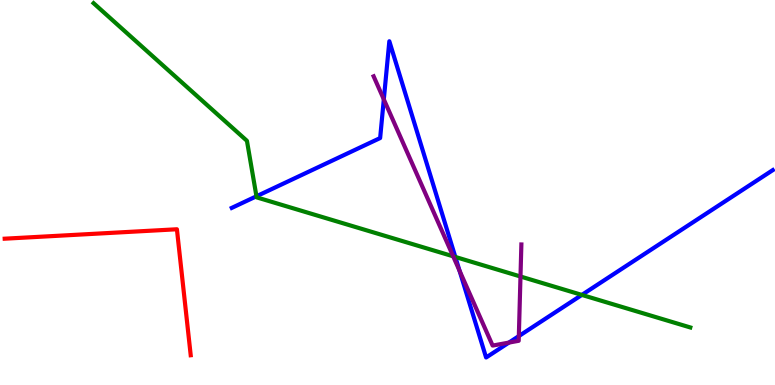[{'lines': ['blue', 'red'], 'intersections': []}, {'lines': ['green', 'red'], 'intersections': []}, {'lines': ['purple', 'red'], 'intersections': []}, {'lines': ['blue', 'green'], 'intersections': [{'x': 3.31, 'y': 4.9}, {'x': 5.88, 'y': 3.33}, {'x': 7.51, 'y': 2.34}]}, {'lines': ['blue', 'purple'], 'intersections': [{'x': 4.95, 'y': 7.42}, {'x': 5.93, 'y': 2.97}, {'x': 6.57, 'y': 1.1}, {'x': 6.69, 'y': 1.27}]}, {'lines': ['green', 'purple'], 'intersections': [{'x': 5.85, 'y': 3.34}, {'x': 6.72, 'y': 2.82}]}]